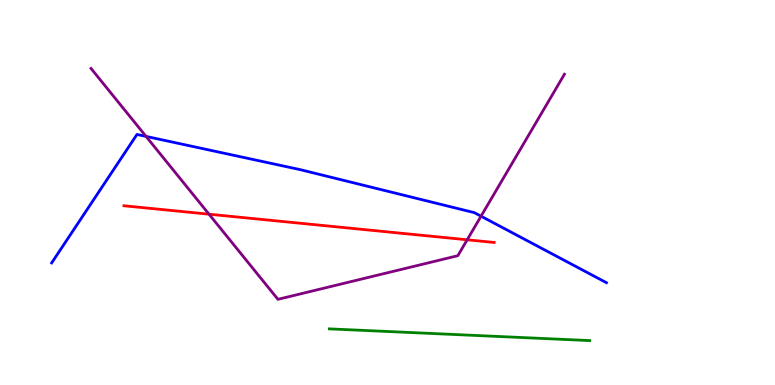[{'lines': ['blue', 'red'], 'intersections': []}, {'lines': ['green', 'red'], 'intersections': []}, {'lines': ['purple', 'red'], 'intersections': [{'x': 2.7, 'y': 4.44}, {'x': 6.03, 'y': 3.77}]}, {'lines': ['blue', 'green'], 'intersections': []}, {'lines': ['blue', 'purple'], 'intersections': [{'x': 1.88, 'y': 6.46}, {'x': 6.21, 'y': 4.38}]}, {'lines': ['green', 'purple'], 'intersections': []}]